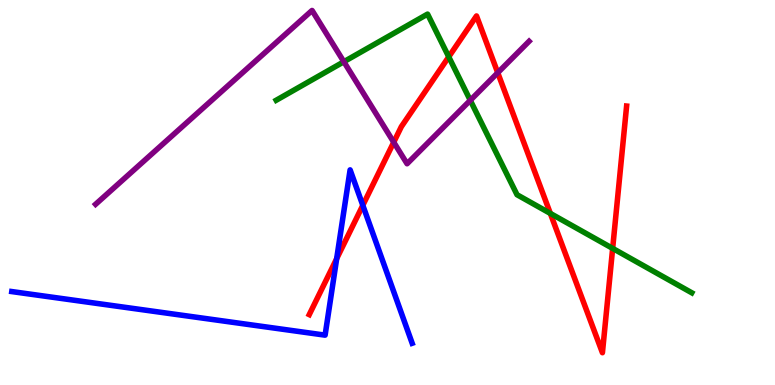[{'lines': ['blue', 'red'], 'intersections': [{'x': 4.34, 'y': 3.28}, {'x': 4.68, 'y': 4.67}]}, {'lines': ['green', 'red'], 'intersections': [{'x': 5.79, 'y': 8.52}, {'x': 7.1, 'y': 4.46}, {'x': 7.91, 'y': 3.55}]}, {'lines': ['purple', 'red'], 'intersections': [{'x': 5.08, 'y': 6.31}, {'x': 6.42, 'y': 8.11}]}, {'lines': ['blue', 'green'], 'intersections': []}, {'lines': ['blue', 'purple'], 'intersections': []}, {'lines': ['green', 'purple'], 'intersections': [{'x': 4.44, 'y': 8.4}, {'x': 6.07, 'y': 7.39}]}]